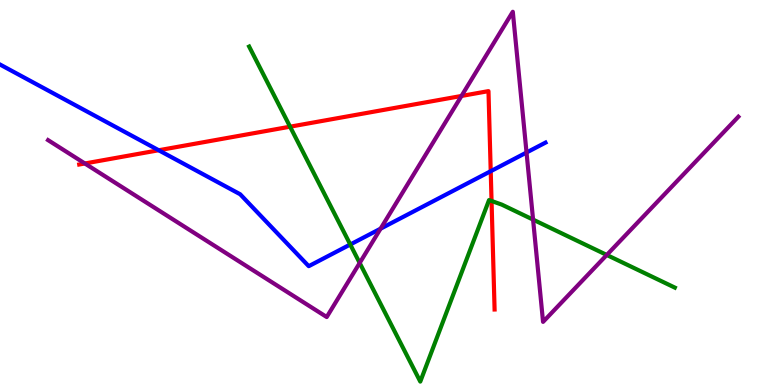[{'lines': ['blue', 'red'], 'intersections': [{'x': 2.05, 'y': 6.1}, {'x': 6.33, 'y': 5.55}]}, {'lines': ['green', 'red'], 'intersections': [{'x': 3.74, 'y': 6.71}, {'x': 6.34, 'y': 4.78}]}, {'lines': ['purple', 'red'], 'intersections': [{'x': 1.1, 'y': 5.75}, {'x': 5.95, 'y': 7.51}]}, {'lines': ['blue', 'green'], 'intersections': [{'x': 4.52, 'y': 3.65}]}, {'lines': ['blue', 'purple'], 'intersections': [{'x': 4.91, 'y': 4.06}, {'x': 6.79, 'y': 6.04}]}, {'lines': ['green', 'purple'], 'intersections': [{'x': 4.64, 'y': 3.17}, {'x': 6.88, 'y': 4.3}, {'x': 7.83, 'y': 3.38}]}]